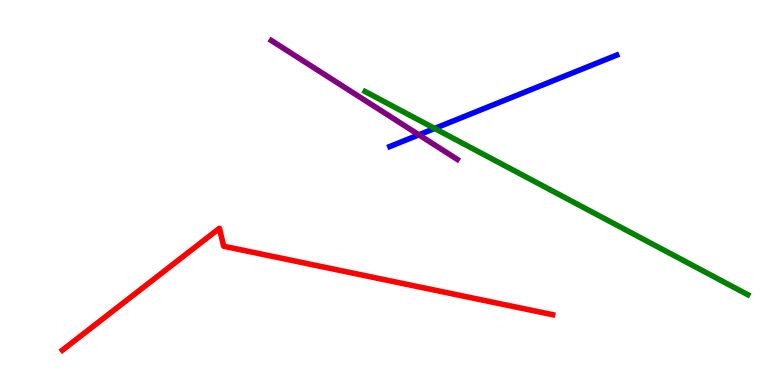[{'lines': ['blue', 'red'], 'intersections': []}, {'lines': ['green', 'red'], 'intersections': []}, {'lines': ['purple', 'red'], 'intersections': []}, {'lines': ['blue', 'green'], 'intersections': [{'x': 5.61, 'y': 6.66}]}, {'lines': ['blue', 'purple'], 'intersections': [{'x': 5.4, 'y': 6.5}]}, {'lines': ['green', 'purple'], 'intersections': []}]